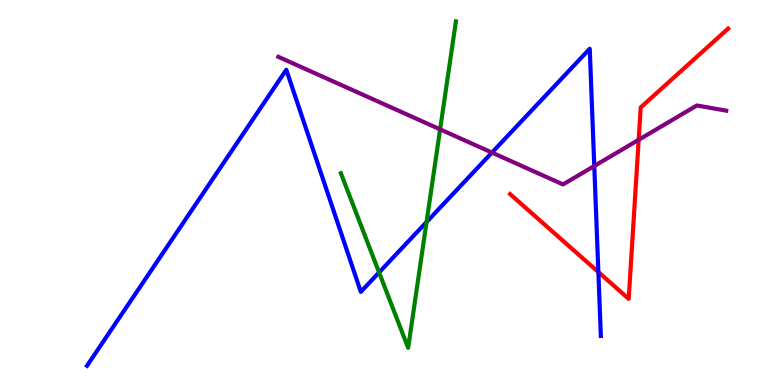[{'lines': ['blue', 'red'], 'intersections': [{'x': 7.72, 'y': 2.93}]}, {'lines': ['green', 'red'], 'intersections': []}, {'lines': ['purple', 'red'], 'intersections': [{'x': 8.24, 'y': 6.37}]}, {'lines': ['blue', 'green'], 'intersections': [{'x': 4.89, 'y': 2.92}, {'x': 5.5, 'y': 4.23}]}, {'lines': ['blue', 'purple'], 'intersections': [{'x': 6.35, 'y': 6.04}, {'x': 7.67, 'y': 5.69}]}, {'lines': ['green', 'purple'], 'intersections': [{'x': 5.68, 'y': 6.64}]}]